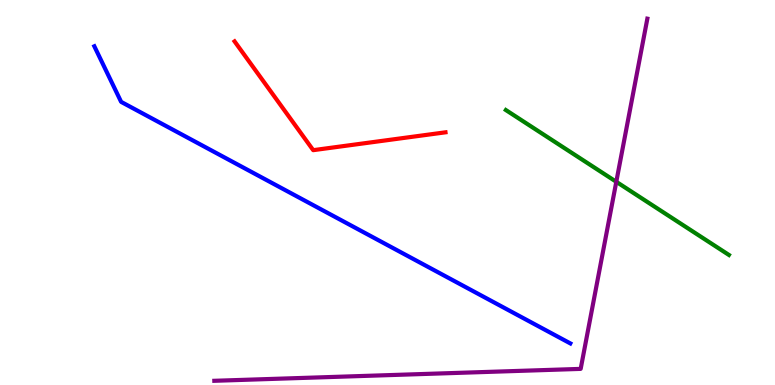[{'lines': ['blue', 'red'], 'intersections': []}, {'lines': ['green', 'red'], 'intersections': []}, {'lines': ['purple', 'red'], 'intersections': []}, {'lines': ['blue', 'green'], 'intersections': []}, {'lines': ['blue', 'purple'], 'intersections': []}, {'lines': ['green', 'purple'], 'intersections': [{'x': 7.95, 'y': 5.28}]}]